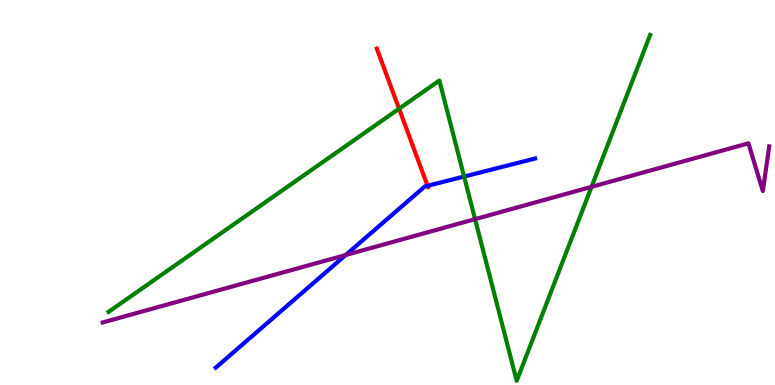[{'lines': ['blue', 'red'], 'intersections': [{'x': 5.52, 'y': 5.17}]}, {'lines': ['green', 'red'], 'intersections': [{'x': 5.15, 'y': 7.18}]}, {'lines': ['purple', 'red'], 'intersections': []}, {'lines': ['blue', 'green'], 'intersections': [{'x': 5.99, 'y': 5.41}]}, {'lines': ['blue', 'purple'], 'intersections': [{'x': 4.46, 'y': 3.38}]}, {'lines': ['green', 'purple'], 'intersections': [{'x': 6.13, 'y': 4.31}, {'x': 7.63, 'y': 5.15}]}]